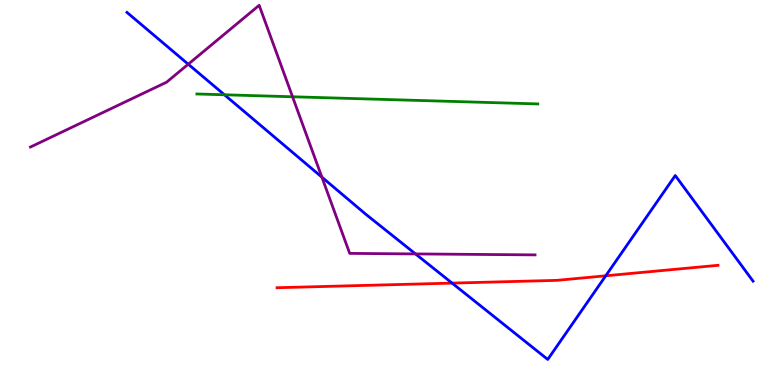[{'lines': ['blue', 'red'], 'intersections': [{'x': 5.83, 'y': 2.65}, {'x': 7.82, 'y': 2.84}]}, {'lines': ['green', 'red'], 'intersections': []}, {'lines': ['purple', 'red'], 'intersections': []}, {'lines': ['blue', 'green'], 'intersections': [{'x': 2.9, 'y': 7.54}]}, {'lines': ['blue', 'purple'], 'intersections': [{'x': 2.43, 'y': 8.33}, {'x': 4.15, 'y': 5.4}, {'x': 5.36, 'y': 3.4}]}, {'lines': ['green', 'purple'], 'intersections': [{'x': 3.77, 'y': 7.49}]}]